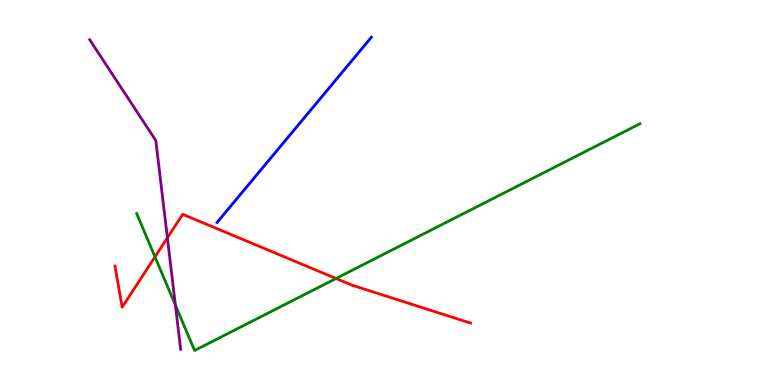[{'lines': ['blue', 'red'], 'intersections': []}, {'lines': ['green', 'red'], 'intersections': [{'x': 2.0, 'y': 3.33}, {'x': 4.34, 'y': 2.77}]}, {'lines': ['purple', 'red'], 'intersections': [{'x': 2.16, 'y': 3.82}]}, {'lines': ['blue', 'green'], 'intersections': []}, {'lines': ['blue', 'purple'], 'intersections': []}, {'lines': ['green', 'purple'], 'intersections': [{'x': 2.26, 'y': 2.08}]}]